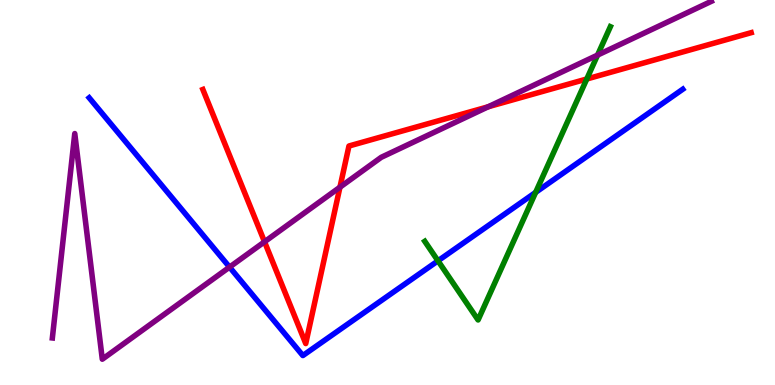[{'lines': ['blue', 'red'], 'intersections': []}, {'lines': ['green', 'red'], 'intersections': [{'x': 7.57, 'y': 7.95}]}, {'lines': ['purple', 'red'], 'intersections': [{'x': 3.41, 'y': 3.72}, {'x': 4.39, 'y': 5.14}, {'x': 6.3, 'y': 7.23}]}, {'lines': ['blue', 'green'], 'intersections': [{'x': 5.65, 'y': 3.23}, {'x': 6.91, 'y': 5.0}]}, {'lines': ['blue', 'purple'], 'intersections': [{'x': 2.96, 'y': 3.06}]}, {'lines': ['green', 'purple'], 'intersections': [{'x': 7.71, 'y': 8.57}]}]